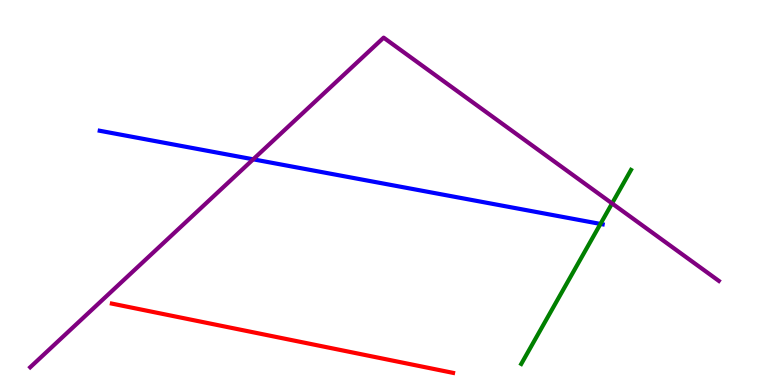[{'lines': ['blue', 'red'], 'intersections': []}, {'lines': ['green', 'red'], 'intersections': []}, {'lines': ['purple', 'red'], 'intersections': []}, {'lines': ['blue', 'green'], 'intersections': [{'x': 7.75, 'y': 4.18}]}, {'lines': ['blue', 'purple'], 'intersections': [{'x': 3.27, 'y': 5.86}]}, {'lines': ['green', 'purple'], 'intersections': [{'x': 7.9, 'y': 4.72}]}]